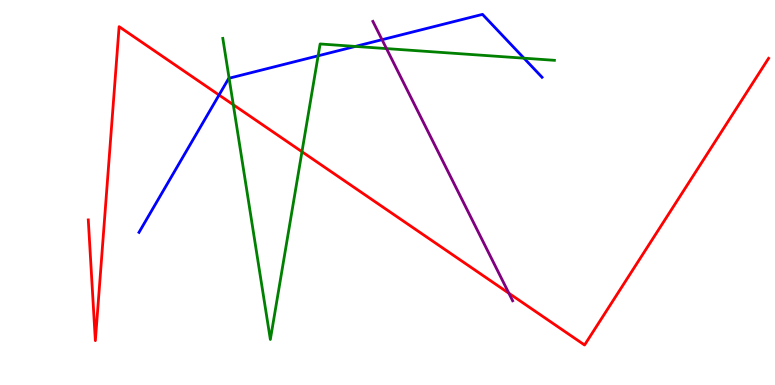[{'lines': ['blue', 'red'], 'intersections': [{'x': 2.83, 'y': 7.53}]}, {'lines': ['green', 'red'], 'intersections': [{'x': 3.01, 'y': 7.28}, {'x': 3.9, 'y': 6.06}]}, {'lines': ['purple', 'red'], 'intersections': [{'x': 6.57, 'y': 2.38}]}, {'lines': ['blue', 'green'], 'intersections': [{'x': 2.96, 'y': 7.97}, {'x': 4.1, 'y': 8.55}, {'x': 4.58, 'y': 8.79}, {'x': 6.76, 'y': 8.49}]}, {'lines': ['blue', 'purple'], 'intersections': [{'x': 4.93, 'y': 8.97}]}, {'lines': ['green', 'purple'], 'intersections': [{'x': 4.99, 'y': 8.74}]}]